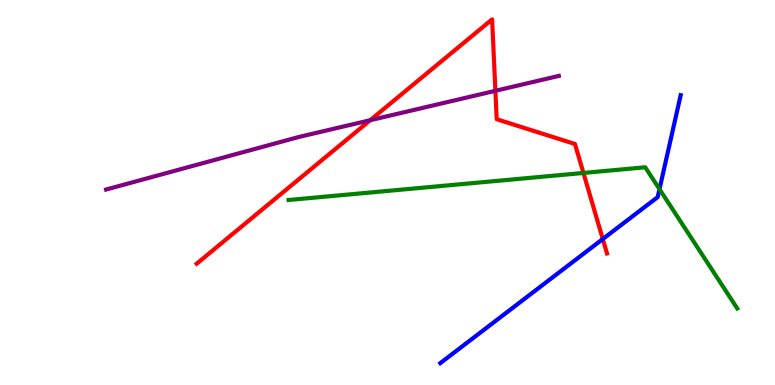[{'lines': ['blue', 'red'], 'intersections': [{'x': 7.78, 'y': 3.79}]}, {'lines': ['green', 'red'], 'intersections': [{'x': 7.53, 'y': 5.51}]}, {'lines': ['purple', 'red'], 'intersections': [{'x': 4.78, 'y': 6.88}, {'x': 6.39, 'y': 7.64}]}, {'lines': ['blue', 'green'], 'intersections': [{'x': 8.51, 'y': 5.09}]}, {'lines': ['blue', 'purple'], 'intersections': []}, {'lines': ['green', 'purple'], 'intersections': []}]